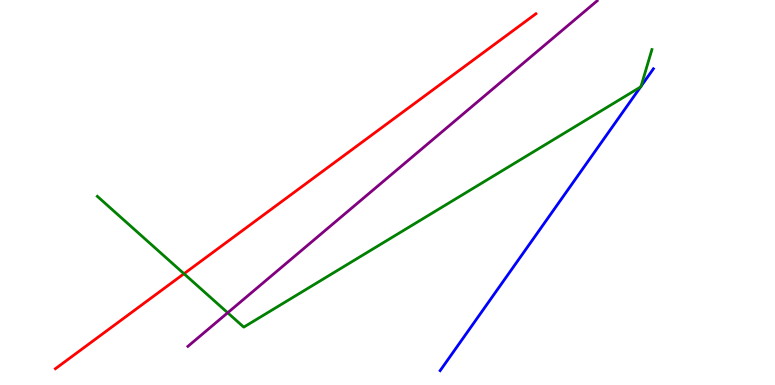[{'lines': ['blue', 'red'], 'intersections': []}, {'lines': ['green', 'red'], 'intersections': [{'x': 2.37, 'y': 2.89}]}, {'lines': ['purple', 'red'], 'intersections': []}, {'lines': ['blue', 'green'], 'intersections': [{'x': 8.26, 'y': 7.74}, {'x': 8.27, 'y': 7.76}]}, {'lines': ['blue', 'purple'], 'intersections': []}, {'lines': ['green', 'purple'], 'intersections': [{'x': 2.94, 'y': 1.88}]}]